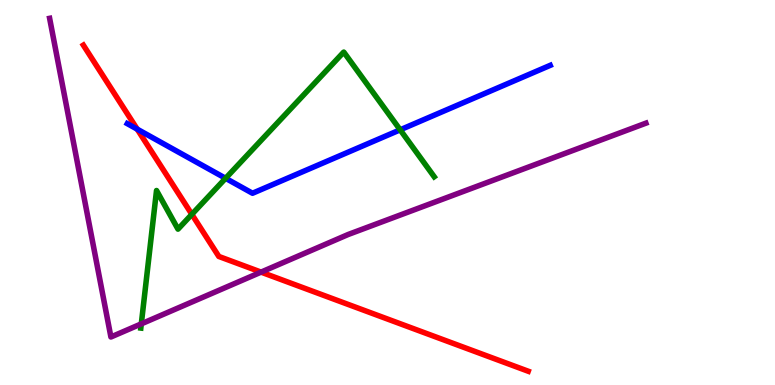[{'lines': ['blue', 'red'], 'intersections': [{'x': 1.77, 'y': 6.65}]}, {'lines': ['green', 'red'], 'intersections': [{'x': 2.48, 'y': 4.43}]}, {'lines': ['purple', 'red'], 'intersections': [{'x': 3.37, 'y': 2.93}]}, {'lines': ['blue', 'green'], 'intersections': [{'x': 2.91, 'y': 5.37}, {'x': 5.16, 'y': 6.63}]}, {'lines': ['blue', 'purple'], 'intersections': []}, {'lines': ['green', 'purple'], 'intersections': [{'x': 1.82, 'y': 1.59}]}]